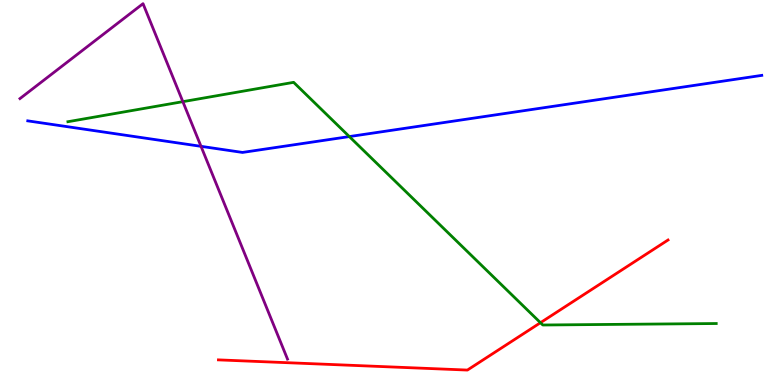[{'lines': ['blue', 'red'], 'intersections': []}, {'lines': ['green', 'red'], 'intersections': [{'x': 6.97, 'y': 1.62}]}, {'lines': ['purple', 'red'], 'intersections': []}, {'lines': ['blue', 'green'], 'intersections': [{'x': 4.51, 'y': 6.45}]}, {'lines': ['blue', 'purple'], 'intersections': [{'x': 2.59, 'y': 6.2}]}, {'lines': ['green', 'purple'], 'intersections': [{'x': 2.36, 'y': 7.36}]}]